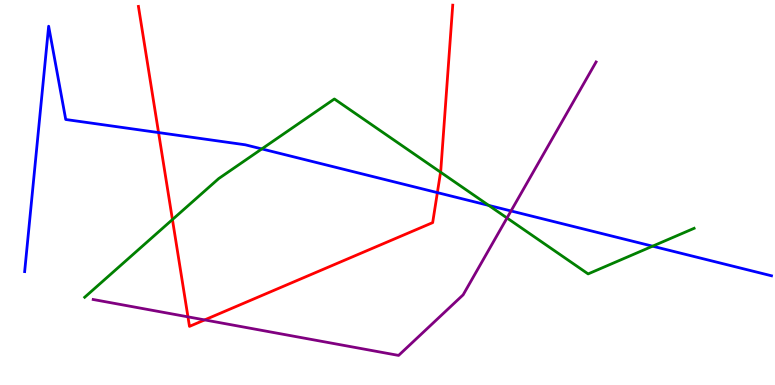[{'lines': ['blue', 'red'], 'intersections': [{'x': 2.05, 'y': 6.56}, {'x': 5.64, 'y': 5.0}]}, {'lines': ['green', 'red'], 'intersections': [{'x': 2.22, 'y': 4.3}, {'x': 5.68, 'y': 5.53}]}, {'lines': ['purple', 'red'], 'intersections': [{'x': 2.43, 'y': 1.77}, {'x': 2.64, 'y': 1.69}]}, {'lines': ['blue', 'green'], 'intersections': [{'x': 3.38, 'y': 6.13}, {'x': 6.31, 'y': 4.66}, {'x': 8.42, 'y': 3.61}]}, {'lines': ['blue', 'purple'], 'intersections': [{'x': 6.59, 'y': 4.52}]}, {'lines': ['green', 'purple'], 'intersections': [{'x': 6.54, 'y': 4.34}]}]